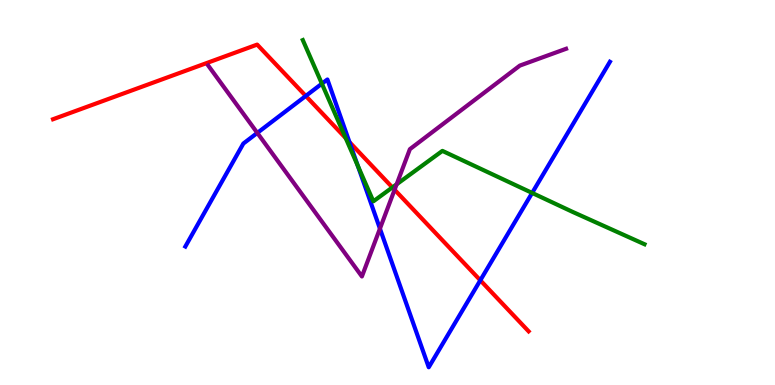[{'lines': ['blue', 'red'], 'intersections': [{'x': 3.95, 'y': 7.51}, {'x': 4.51, 'y': 6.31}, {'x': 6.2, 'y': 2.72}]}, {'lines': ['green', 'red'], 'intersections': [{'x': 4.46, 'y': 6.41}, {'x': 5.06, 'y': 5.13}]}, {'lines': ['purple', 'red'], 'intersections': [{'x': 5.09, 'y': 5.07}]}, {'lines': ['blue', 'green'], 'intersections': [{'x': 4.15, 'y': 7.83}, {'x': 4.62, 'y': 5.7}, {'x': 6.87, 'y': 4.99}]}, {'lines': ['blue', 'purple'], 'intersections': [{'x': 3.32, 'y': 6.55}, {'x': 4.9, 'y': 4.06}]}, {'lines': ['green', 'purple'], 'intersections': [{'x': 5.12, 'y': 5.21}]}]